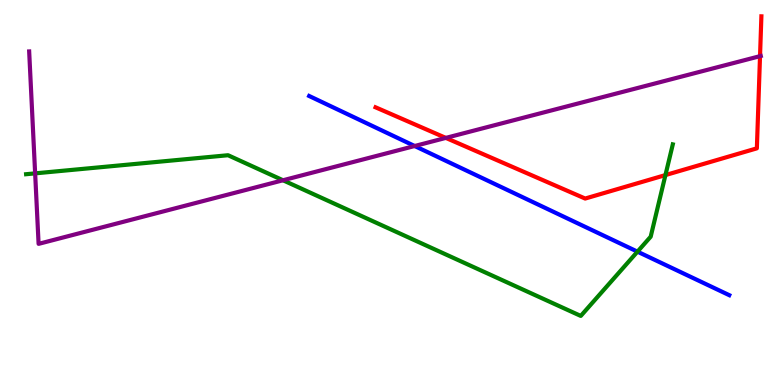[{'lines': ['blue', 'red'], 'intersections': []}, {'lines': ['green', 'red'], 'intersections': [{'x': 8.59, 'y': 5.45}]}, {'lines': ['purple', 'red'], 'intersections': [{'x': 5.75, 'y': 6.42}, {'x': 9.81, 'y': 8.54}]}, {'lines': ['blue', 'green'], 'intersections': [{'x': 8.23, 'y': 3.46}]}, {'lines': ['blue', 'purple'], 'intersections': [{'x': 5.35, 'y': 6.21}]}, {'lines': ['green', 'purple'], 'intersections': [{'x': 0.453, 'y': 5.5}, {'x': 3.65, 'y': 5.32}]}]